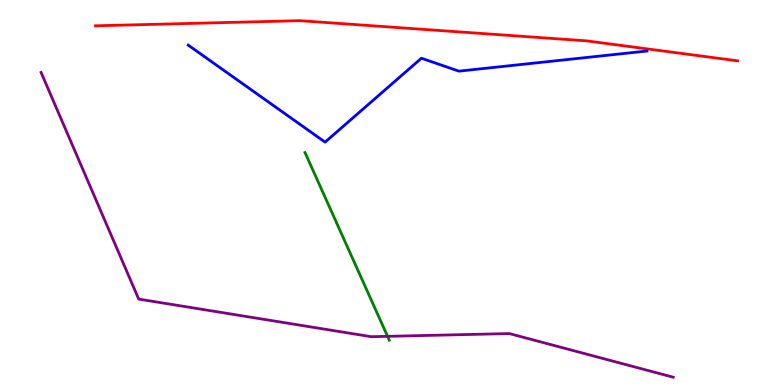[{'lines': ['blue', 'red'], 'intersections': []}, {'lines': ['green', 'red'], 'intersections': []}, {'lines': ['purple', 'red'], 'intersections': []}, {'lines': ['blue', 'green'], 'intersections': []}, {'lines': ['blue', 'purple'], 'intersections': []}, {'lines': ['green', 'purple'], 'intersections': [{'x': 5.0, 'y': 1.26}]}]